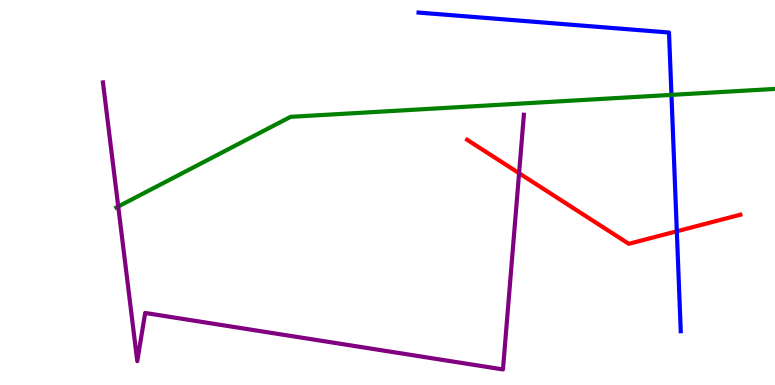[{'lines': ['blue', 'red'], 'intersections': [{'x': 8.73, 'y': 3.99}]}, {'lines': ['green', 'red'], 'intersections': []}, {'lines': ['purple', 'red'], 'intersections': [{'x': 6.7, 'y': 5.5}]}, {'lines': ['blue', 'green'], 'intersections': [{'x': 8.66, 'y': 7.54}]}, {'lines': ['blue', 'purple'], 'intersections': []}, {'lines': ['green', 'purple'], 'intersections': [{'x': 1.53, 'y': 4.64}]}]